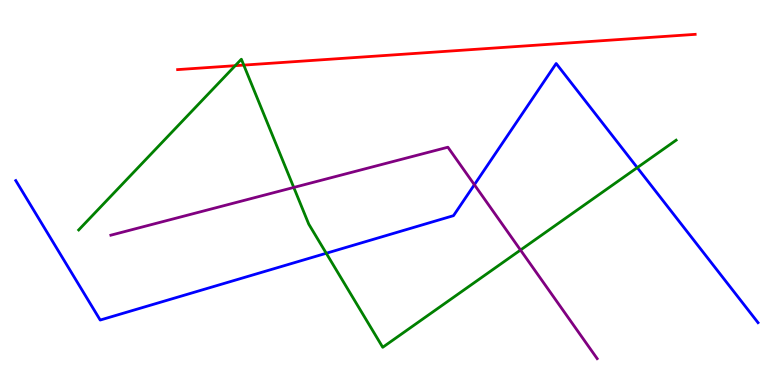[{'lines': ['blue', 'red'], 'intersections': []}, {'lines': ['green', 'red'], 'intersections': [{'x': 3.03, 'y': 8.29}, {'x': 3.15, 'y': 8.31}]}, {'lines': ['purple', 'red'], 'intersections': []}, {'lines': ['blue', 'green'], 'intersections': [{'x': 4.21, 'y': 3.42}, {'x': 8.22, 'y': 5.65}]}, {'lines': ['blue', 'purple'], 'intersections': [{'x': 6.12, 'y': 5.2}]}, {'lines': ['green', 'purple'], 'intersections': [{'x': 3.79, 'y': 5.13}, {'x': 6.72, 'y': 3.51}]}]